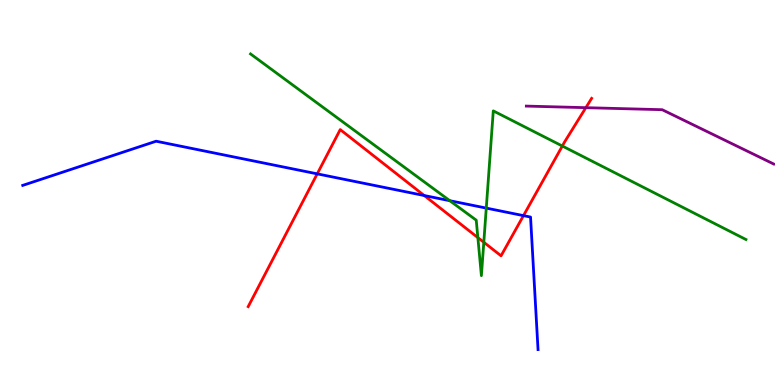[{'lines': ['blue', 'red'], 'intersections': [{'x': 4.09, 'y': 5.48}, {'x': 5.47, 'y': 4.92}, {'x': 6.75, 'y': 4.4}]}, {'lines': ['green', 'red'], 'intersections': [{'x': 6.17, 'y': 3.83}, {'x': 6.24, 'y': 3.71}, {'x': 7.26, 'y': 6.21}]}, {'lines': ['purple', 'red'], 'intersections': [{'x': 7.56, 'y': 7.2}]}, {'lines': ['blue', 'green'], 'intersections': [{'x': 5.8, 'y': 4.79}, {'x': 6.27, 'y': 4.59}]}, {'lines': ['blue', 'purple'], 'intersections': []}, {'lines': ['green', 'purple'], 'intersections': []}]